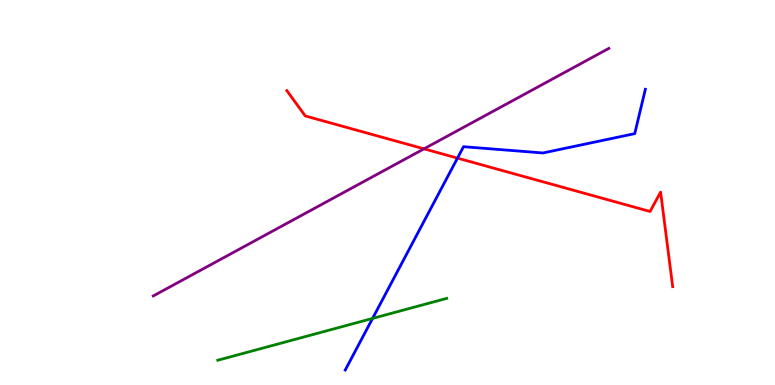[{'lines': ['blue', 'red'], 'intersections': [{'x': 5.9, 'y': 5.89}]}, {'lines': ['green', 'red'], 'intersections': []}, {'lines': ['purple', 'red'], 'intersections': [{'x': 5.47, 'y': 6.13}]}, {'lines': ['blue', 'green'], 'intersections': [{'x': 4.81, 'y': 1.73}]}, {'lines': ['blue', 'purple'], 'intersections': []}, {'lines': ['green', 'purple'], 'intersections': []}]